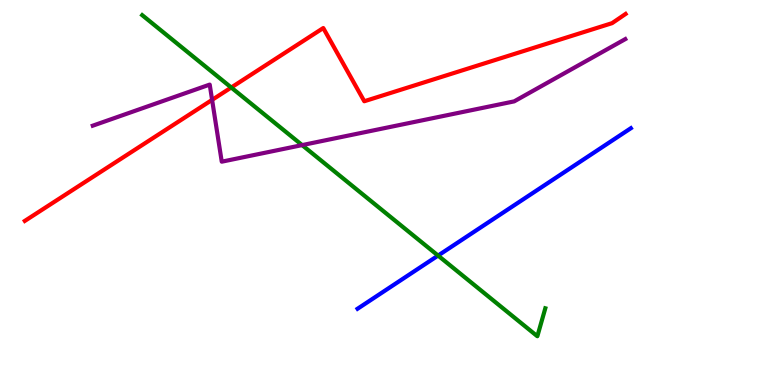[{'lines': ['blue', 'red'], 'intersections': []}, {'lines': ['green', 'red'], 'intersections': [{'x': 2.98, 'y': 7.73}]}, {'lines': ['purple', 'red'], 'intersections': [{'x': 2.74, 'y': 7.41}]}, {'lines': ['blue', 'green'], 'intersections': [{'x': 5.65, 'y': 3.36}]}, {'lines': ['blue', 'purple'], 'intersections': []}, {'lines': ['green', 'purple'], 'intersections': [{'x': 3.9, 'y': 6.23}]}]